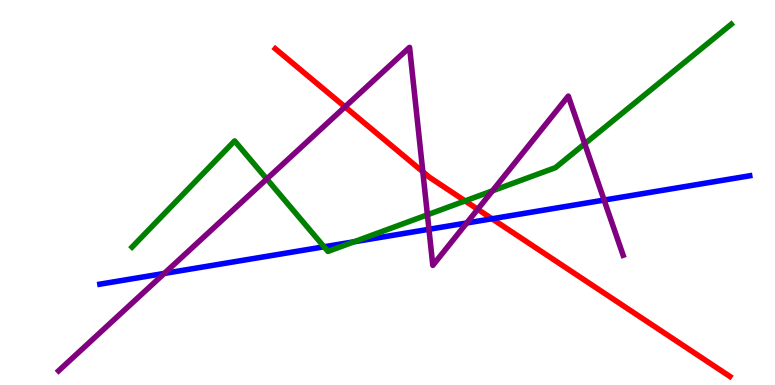[{'lines': ['blue', 'red'], 'intersections': [{'x': 6.35, 'y': 4.32}]}, {'lines': ['green', 'red'], 'intersections': [{'x': 6.0, 'y': 4.78}]}, {'lines': ['purple', 'red'], 'intersections': [{'x': 4.45, 'y': 7.22}, {'x': 5.46, 'y': 5.54}, {'x': 6.16, 'y': 4.56}]}, {'lines': ['blue', 'green'], 'intersections': [{'x': 4.18, 'y': 3.59}, {'x': 4.57, 'y': 3.72}]}, {'lines': ['blue', 'purple'], 'intersections': [{'x': 2.12, 'y': 2.9}, {'x': 5.53, 'y': 4.04}, {'x': 6.02, 'y': 4.21}, {'x': 7.8, 'y': 4.8}]}, {'lines': ['green', 'purple'], 'intersections': [{'x': 3.44, 'y': 5.35}, {'x': 5.51, 'y': 4.42}, {'x': 6.35, 'y': 5.04}, {'x': 7.54, 'y': 6.27}]}]